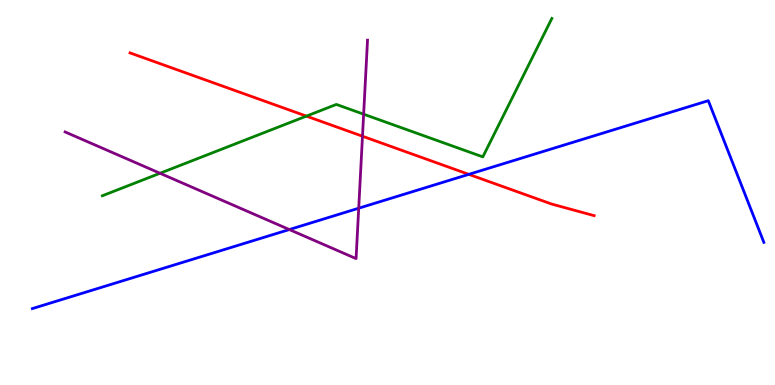[{'lines': ['blue', 'red'], 'intersections': [{'x': 6.05, 'y': 5.47}]}, {'lines': ['green', 'red'], 'intersections': [{'x': 3.95, 'y': 6.98}]}, {'lines': ['purple', 'red'], 'intersections': [{'x': 4.68, 'y': 6.46}]}, {'lines': ['blue', 'green'], 'intersections': []}, {'lines': ['blue', 'purple'], 'intersections': [{'x': 3.73, 'y': 4.04}, {'x': 4.63, 'y': 4.59}]}, {'lines': ['green', 'purple'], 'intersections': [{'x': 2.06, 'y': 5.5}, {'x': 4.69, 'y': 7.03}]}]